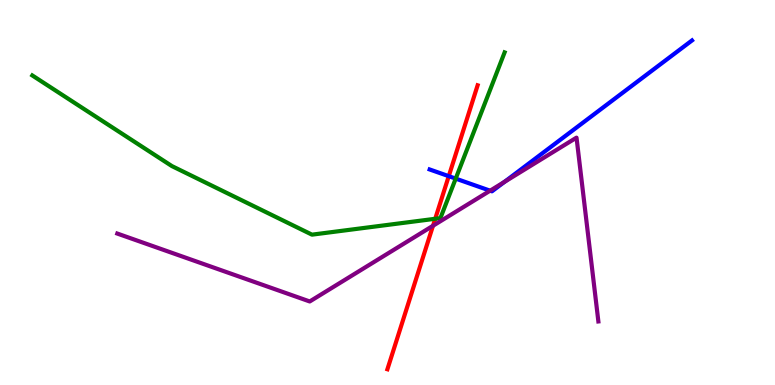[{'lines': ['blue', 'red'], 'intersections': [{'x': 5.79, 'y': 5.42}]}, {'lines': ['green', 'red'], 'intersections': [{'x': 5.62, 'y': 4.32}]}, {'lines': ['purple', 'red'], 'intersections': [{'x': 5.59, 'y': 4.14}]}, {'lines': ['blue', 'green'], 'intersections': [{'x': 5.88, 'y': 5.36}]}, {'lines': ['blue', 'purple'], 'intersections': [{'x': 6.32, 'y': 5.05}, {'x': 6.51, 'y': 5.28}]}, {'lines': ['green', 'purple'], 'intersections': []}]